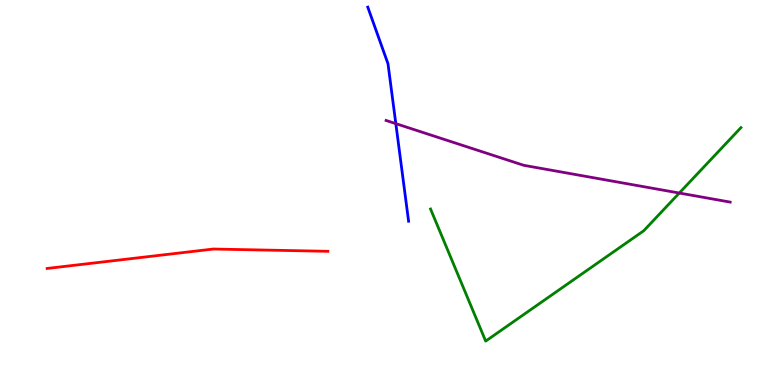[{'lines': ['blue', 'red'], 'intersections': []}, {'lines': ['green', 'red'], 'intersections': []}, {'lines': ['purple', 'red'], 'intersections': []}, {'lines': ['blue', 'green'], 'intersections': []}, {'lines': ['blue', 'purple'], 'intersections': [{'x': 5.11, 'y': 6.79}]}, {'lines': ['green', 'purple'], 'intersections': [{'x': 8.77, 'y': 4.99}]}]